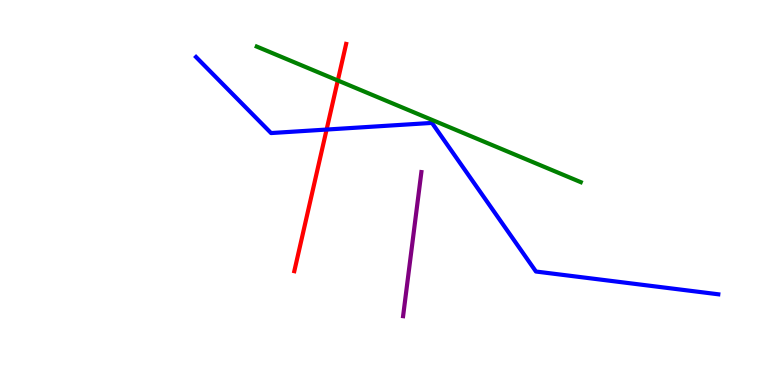[{'lines': ['blue', 'red'], 'intersections': [{'x': 4.21, 'y': 6.63}]}, {'lines': ['green', 'red'], 'intersections': [{'x': 4.36, 'y': 7.91}]}, {'lines': ['purple', 'red'], 'intersections': []}, {'lines': ['blue', 'green'], 'intersections': []}, {'lines': ['blue', 'purple'], 'intersections': []}, {'lines': ['green', 'purple'], 'intersections': []}]